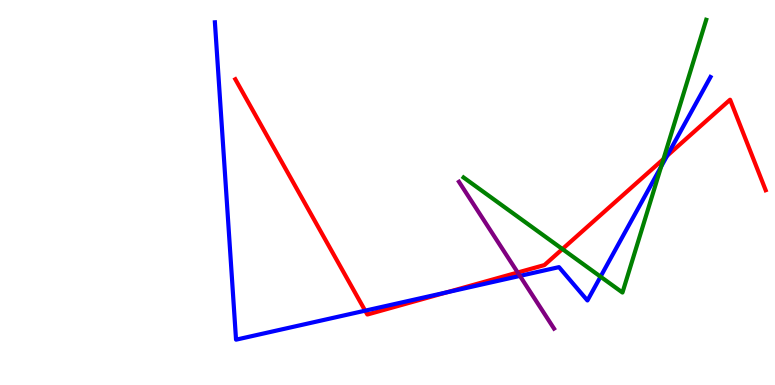[{'lines': ['blue', 'red'], 'intersections': [{'x': 4.71, 'y': 1.93}, {'x': 5.76, 'y': 2.41}, {'x': 8.61, 'y': 5.95}]}, {'lines': ['green', 'red'], 'intersections': [{'x': 7.26, 'y': 3.53}, {'x': 8.56, 'y': 5.87}]}, {'lines': ['purple', 'red'], 'intersections': [{'x': 6.68, 'y': 2.92}]}, {'lines': ['blue', 'green'], 'intersections': [{'x': 7.75, 'y': 2.81}, {'x': 8.53, 'y': 5.67}]}, {'lines': ['blue', 'purple'], 'intersections': [{'x': 6.71, 'y': 2.83}]}, {'lines': ['green', 'purple'], 'intersections': []}]